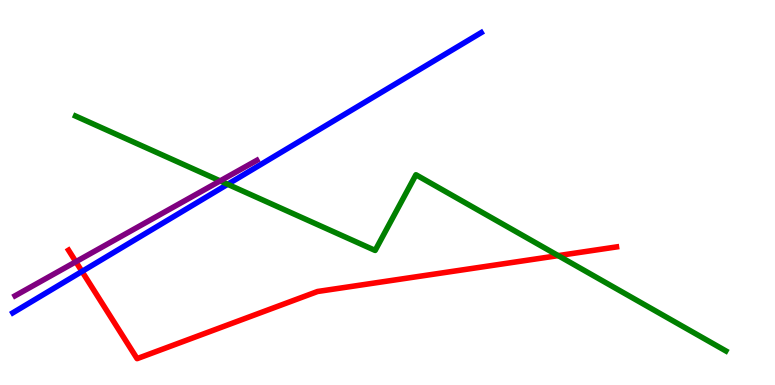[{'lines': ['blue', 'red'], 'intersections': [{'x': 1.06, 'y': 2.95}]}, {'lines': ['green', 'red'], 'intersections': [{'x': 7.2, 'y': 3.36}]}, {'lines': ['purple', 'red'], 'intersections': [{'x': 0.979, 'y': 3.2}]}, {'lines': ['blue', 'green'], 'intersections': [{'x': 2.94, 'y': 5.21}]}, {'lines': ['blue', 'purple'], 'intersections': []}, {'lines': ['green', 'purple'], 'intersections': [{'x': 2.84, 'y': 5.3}]}]